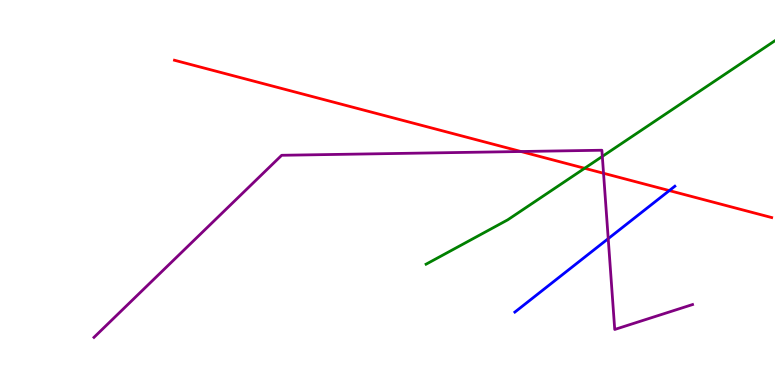[{'lines': ['blue', 'red'], 'intersections': [{'x': 8.64, 'y': 5.05}]}, {'lines': ['green', 'red'], 'intersections': [{'x': 7.54, 'y': 5.63}]}, {'lines': ['purple', 'red'], 'intersections': [{'x': 6.72, 'y': 6.06}, {'x': 7.79, 'y': 5.5}]}, {'lines': ['blue', 'green'], 'intersections': []}, {'lines': ['blue', 'purple'], 'intersections': [{'x': 7.85, 'y': 3.8}]}, {'lines': ['green', 'purple'], 'intersections': [{'x': 7.77, 'y': 5.94}]}]